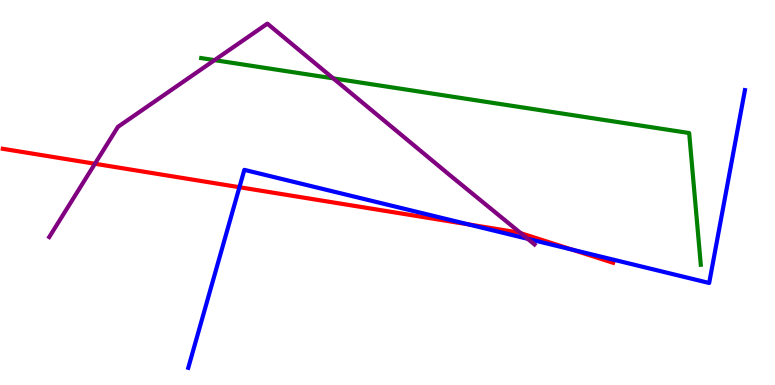[{'lines': ['blue', 'red'], 'intersections': [{'x': 3.09, 'y': 5.14}, {'x': 6.04, 'y': 4.17}, {'x': 7.38, 'y': 3.52}]}, {'lines': ['green', 'red'], 'intersections': []}, {'lines': ['purple', 'red'], 'intersections': [{'x': 1.22, 'y': 5.75}, {'x': 6.72, 'y': 3.94}]}, {'lines': ['blue', 'green'], 'intersections': []}, {'lines': ['blue', 'purple'], 'intersections': [{'x': 6.81, 'y': 3.8}]}, {'lines': ['green', 'purple'], 'intersections': [{'x': 2.77, 'y': 8.44}, {'x': 4.3, 'y': 7.96}]}]